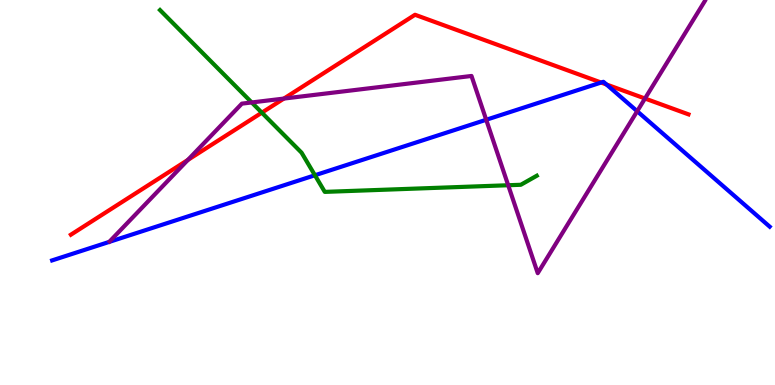[{'lines': ['blue', 'red'], 'intersections': [{'x': 7.76, 'y': 7.86}, {'x': 7.83, 'y': 7.81}]}, {'lines': ['green', 'red'], 'intersections': [{'x': 3.38, 'y': 7.07}]}, {'lines': ['purple', 'red'], 'intersections': [{'x': 2.42, 'y': 5.85}, {'x': 3.66, 'y': 7.44}, {'x': 8.32, 'y': 7.44}]}, {'lines': ['blue', 'green'], 'intersections': [{'x': 4.06, 'y': 5.45}]}, {'lines': ['blue', 'purple'], 'intersections': [{'x': 6.27, 'y': 6.89}, {'x': 8.22, 'y': 7.11}]}, {'lines': ['green', 'purple'], 'intersections': [{'x': 3.25, 'y': 7.34}, {'x': 6.56, 'y': 5.19}]}]